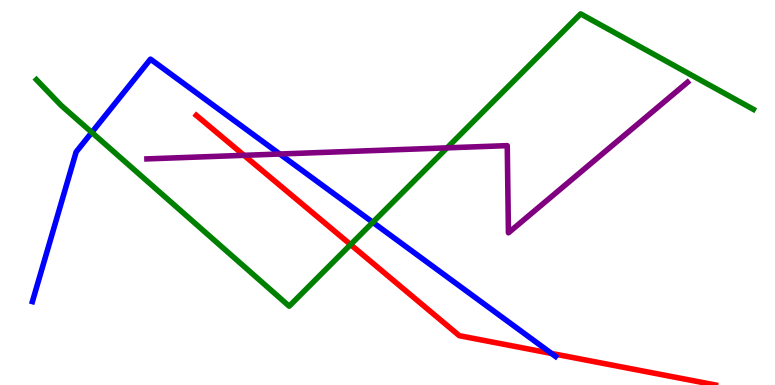[{'lines': ['blue', 'red'], 'intersections': [{'x': 7.12, 'y': 0.82}]}, {'lines': ['green', 'red'], 'intersections': [{'x': 4.52, 'y': 3.65}]}, {'lines': ['purple', 'red'], 'intersections': [{'x': 3.15, 'y': 5.97}]}, {'lines': ['blue', 'green'], 'intersections': [{'x': 1.18, 'y': 6.56}, {'x': 4.81, 'y': 4.23}]}, {'lines': ['blue', 'purple'], 'intersections': [{'x': 3.61, 'y': 6.0}]}, {'lines': ['green', 'purple'], 'intersections': [{'x': 5.77, 'y': 6.16}]}]